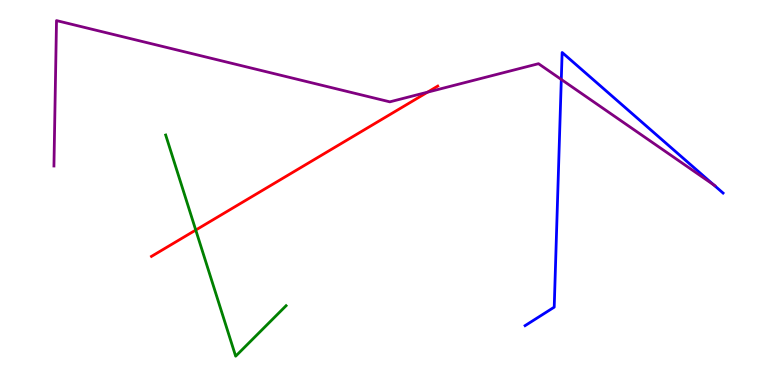[{'lines': ['blue', 'red'], 'intersections': []}, {'lines': ['green', 'red'], 'intersections': [{'x': 2.53, 'y': 4.02}]}, {'lines': ['purple', 'red'], 'intersections': [{'x': 5.52, 'y': 7.61}]}, {'lines': ['blue', 'green'], 'intersections': []}, {'lines': ['blue', 'purple'], 'intersections': [{'x': 7.24, 'y': 7.94}, {'x': 9.21, 'y': 5.2}]}, {'lines': ['green', 'purple'], 'intersections': []}]